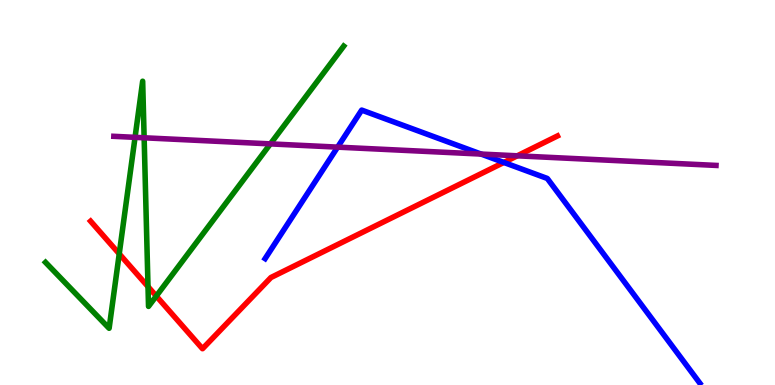[{'lines': ['blue', 'red'], 'intersections': [{'x': 6.5, 'y': 5.78}]}, {'lines': ['green', 'red'], 'intersections': [{'x': 1.54, 'y': 3.41}, {'x': 1.91, 'y': 2.56}, {'x': 2.02, 'y': 2.31}]}, {'lines': ['purple', 'red'], 'intersections': [{'x': 6.67, 'y': 5.95}]}, {'lines': ['blue', 'green'], 'intersections': []}, {'lines': ['blue', 'purple'], 'intersections': [{'x': 4.36, 'y': 6.18}, {'x': 6.21, 'y': 6.0}]}, {'lines': ['green', 'purple'], 'intersections': [{'x': 1.74, 'y': 6.43}, {'x': 1.86, 'y': 6.42}, {'x': 3.49, 'y': 6.26}]}]